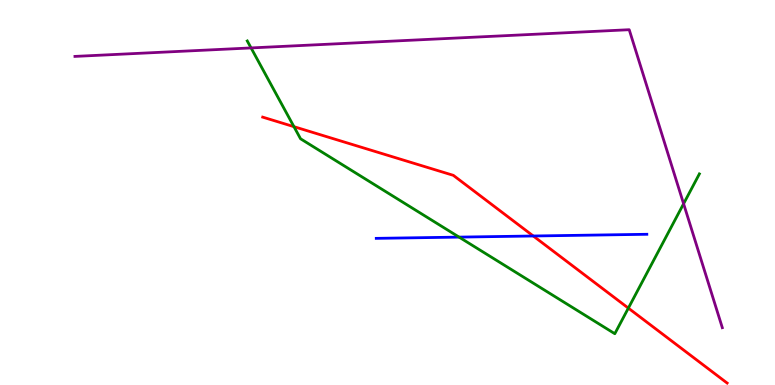[{'lines': ['blue', 'red'], 'intersections': [{'x': 6.88, 'y': 3.87}]}, {'lines': ['green', 'red'], 'intersections': [{'x': 3.79, 'y': 6.71}, {'x': 8.11, 'y': 2.0}]}, {'lines': ['purple', 'red'], 'intersections': []}, {'lines': ['blue', 'green'], 'intersections': [{'x': 5.92, 'y': 3.84}]}, {'lines': ['blue', 'purple'], 'intersections': []}, {'lines': ['green', 'purple'], 'intersections': [{'x': 3.24, 'y': 8.76}, {'x': 8.82, 'y': 4.71}]}]